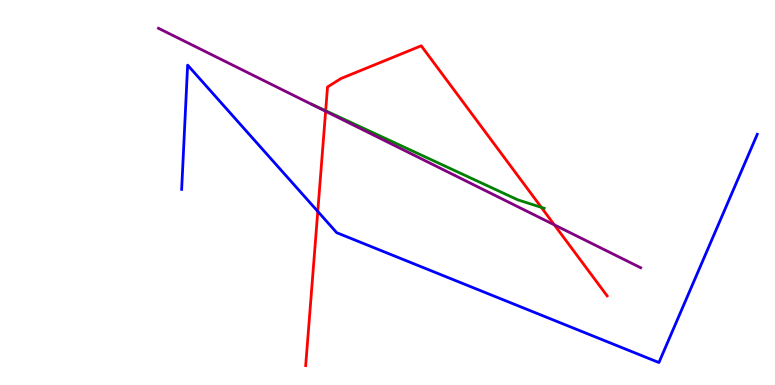[{'lines': ['blue', 'red'], 'intersections': [{'x': 4.1, 'y': 4.51}]}, {'lines': ['green', 'red'], 'intersections': [{'x': 4.2, 'y': 7.12}, {'x': 6.98, 'y': 4.61}]}, {'lines': ['purple', 'red'], 'intersections': [{'x': 4.2, 'y': 7.11}, {'x': 7.15, 'y': 4.16}]}, {'lines': ['blue', 'green'], 'intersections': []}, {'lines': ['blue', 'purple'], 'intersections': []}, {'lines': ['green', 'purple'], 'intersections': []}]